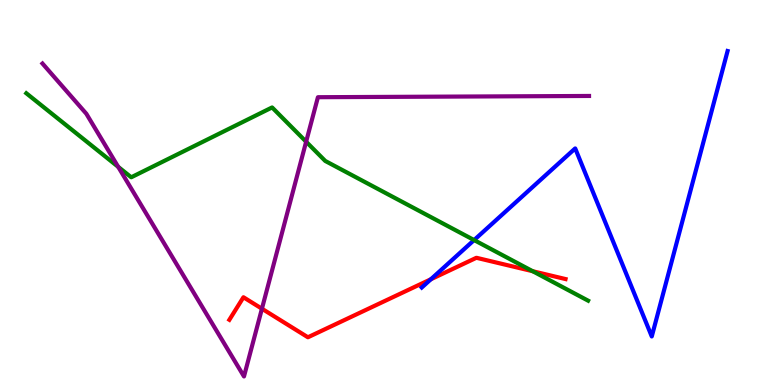[{'lines': ['blue', 'red'], 'intersections': [{'x': 5.56, 'y': 2.75}]}, {'lines': ['green', 'red'], 'intersections': [{'x': 6.87, 'y': 2.96}]}, {'lines': ['purple', 'red'], 'intersections': [{'x': 3.38, 'y': 1.98}]}, {'lines': ['blue', 'green'], 'intersections': [{'x': 6.12, 'y': 3.76}]}, {'lines': ['blue', 'purple'], 'intersections': []}, {'lines': ['green', 'purple'], 'intersections': [{'x': 1.53, 'y': 5.67}, {'x': 3.95, 'y': 6.32}]}]